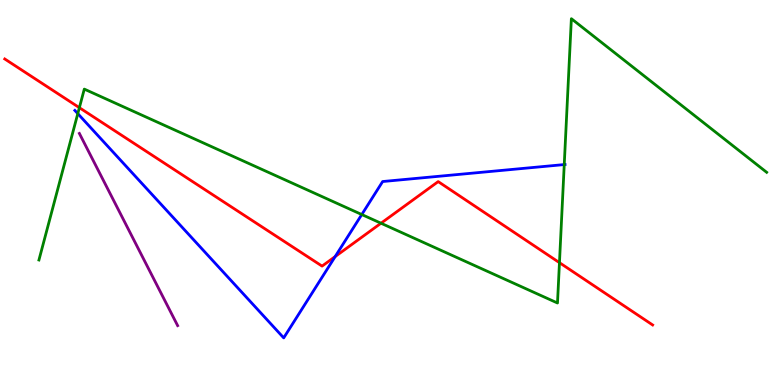[{'lines': ['blue', 'red'], 'intersections': [{'x': 4.32, 'y': 3.34}]}, {'lines': ['green', 'red'], 'intersections': [{'x': 1.02, 'y': 7.2}, {'x': 4.92, 'y': 4.2}, {'x': 7.22, 'y': 3.18}]}, {'lines': ['purple', 'red'], 'intersections': []}, {'lines': ['blue', 'green'], 'intersections': [{'x': 1.0, 'y': 7.05}, {'x': 4.67, 'y': 4.43}, {'x': 7.28, 'y': 5.73}]}, {'lines': ['blue', 'purple'], 'intersections': []}, {'lines': ['green', 'purple'], 'intersections': []}]